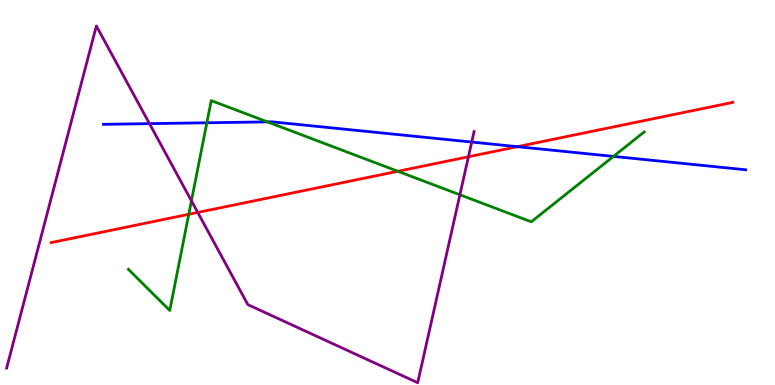[{'lines': ['blue', 'red'], 'intersections': [{'x': 6.68, 'y': 6.19}]}, {'lines': ['green', 'red'], 'intersections': [{'x': 2.44, 'y': 4.43}, {'x': 5.13, 'y': 5.55}]}, {'lines': ['purple', 'red'], 'intersections': [{'x': 2.55, 'y': 4.48}, {'x': 6.04, 'y': 5.93}]}, {'lines': ['blue', 'green'], 'intersections': [{'x': 2.67, 'y': 6.81}, {'x': 3.45, 'y': 6.83}, {'x': 7.92, 'y': 5.94}]}, {'lines': ['blue', 'purple'], 'intersections': [{'x': 1.93, 'y': 6.79}, {'x': 6.09, 'y': 6.31}]}, {'lines': ['green', 'purple'], 'intersections': [{'x': 2.47, 'y': 4.78}, {'x': 5.93, 'y': 4.94}]}]